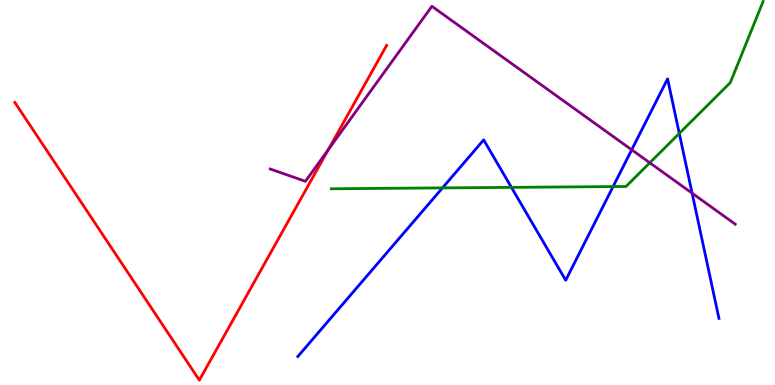[{'lines': ['blue', 'red'], 'intersections': []}, {'lines': ['green', 'red'], 'intersections': []}, {'lines': ['purple', 'red'], 'intersections': [{'x': 4.24, 'y': 6.11}]}, {'lines': ['blue', 'green'], 'intersections': [{'x': 5.71, 'y': 5.12}, {'x': 6.6, 'y': 5.13}, {'x': 7.91, 'y': 5.15}, {'x': 8.77, 'y': 6.53}]}, {'lines': ['blue', 'purple'], 'intersections': [{'x': 8.15, 'y': 6.11}, {'x': 8.93, 'y': 4.98}]}, {'lines': ['green', 'purple'], 'intersections': [{'x': 8.38, 'y': 5.77}]}]